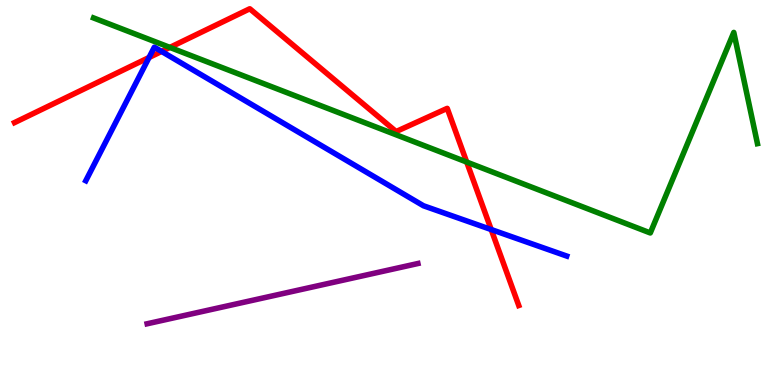[{'lines': ['blue', 'red'], 'intersections': [{'x': 1.92, 'y': 8.51}, {'x': 2.09, 'y': 8.66}, {'x': 6.34, 'y': 4.04}]}, {'lines': ['green', 'red'], 'intersections': [{'x': 2.19, 'y': 8.77}, {'x': 6.02, 'y': 5.79}]}, {'lines': ['purple', 'red'], 'intersections': []}, {'lines': ['blue', 'green'], 'intersections': []}, {'lines': ['blue', 'purple'], 'intersections': []}, {'lines': ['green', 'purple'], 'intersections': []}]